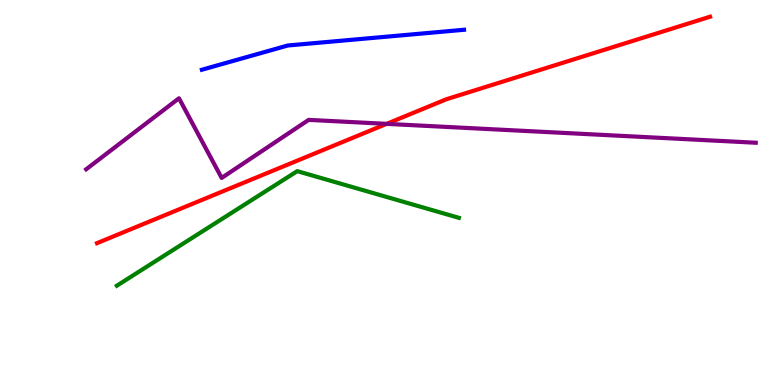[{'lines': ['blue', 'red'], 'intersections': []}, {'lines': ['green', 'red'], 'intersections': []}, {'lines': ['purple', 'red'], 'intersections': [{'x': 4.99, 'y': 6.78}]}, {'lines': ['blue', 'green'], 'intersections': []}, {'lines': ['blue', 'purple'], 'intersections': []}, {'lines': ['green', 'purple'], 'intersections': []}]